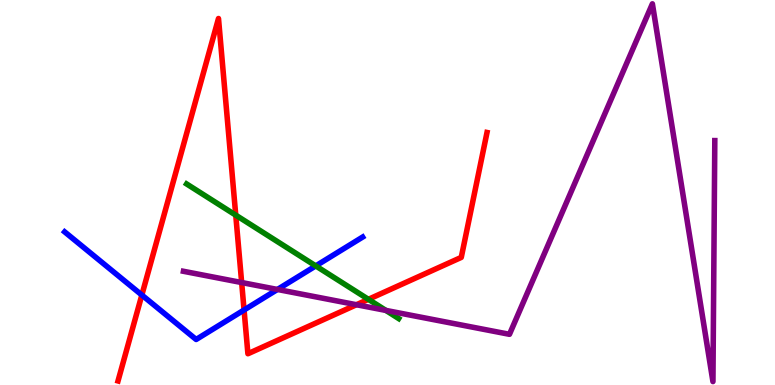[{'lines': ['blue', 'red'], 'intersections': [{'x': 1.83, 'y': 2.34}, {'x': 3.15, 'y': 1.95}]}, {'lines': ['green', 'red'], 'intersections': [{'x': 3.04, 'y': 4.41}, {'x': 4.75, 'y': 2.23}]}, {'lines': ['purple', 'red'], 'intersections': [{'x': 3.12, 'y': 2.66}, {'x': 4.6, 'y': 2.08}]}, {'lines': ['blue', 'green'], 'intersections': [{'x': 4.07, 'y': 3.09}]}, {'lines': ['blue', 'purple'], 'intersections': [{'x': 3.58, 'y': 2.48}]}, {'lines': ['green', 'purple'], 'intersections': [{'x': 4.98, 'y': 1.94}]}]